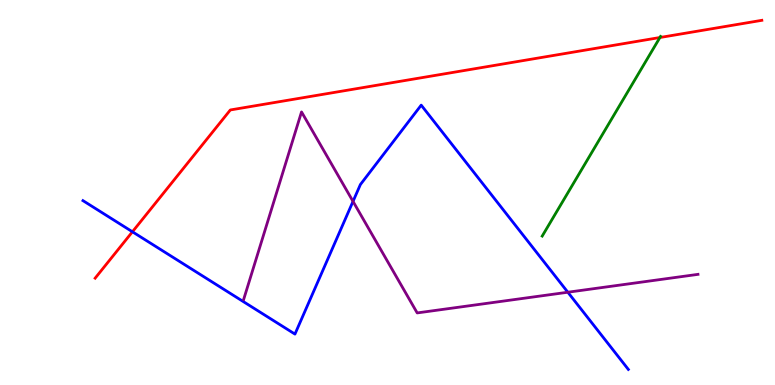[{'lines': ['blue', 'red'], 'intersections': [{'x': 1.71, 'y': 3.98}]}, {'lines': ['green', 'red'], 'intersections': [{'x': 8.52, 'y': 9.03}]}, {'lines': ['purple', 'red'], 'intersections': []}, {'lines': ['blue', 'green'], 'intersections': []}, {'lines': ['blue', 'purple'], 'intersections': [{'x': 4.56, 'y': 4.77}, {'x': 7.33, 'y': 2.41}]}, {'lines': ['green', 'purple'], 'intersections': []}]